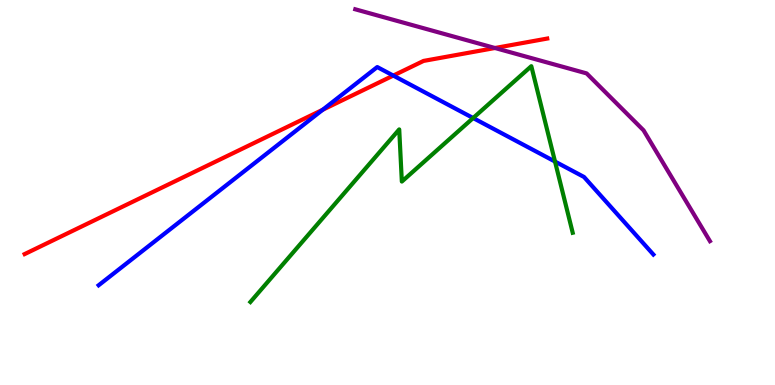[{'lines': ['blue', 'red'], 'intersections': [{'x': 4.16, 'y': 7.15}, {'x': 5.07, 'y': 8.04}]}, {'lines': ['green', 'red'], 'intersections': []}, {'lines': ['purple', 'red'], 'intersections': [{'x': 6.39, 'y': 8.75}]}, {'lines': ['blue', 'green'], 'intersections': [{'x': 6.11, 'y': 6.93}, {'x': 7.16, 'y': 5.8}]}, {'lines': ['blue', 'purple'], 'intersections': []}, {'lines': ['green', 'purple'], 'intersections': []}]